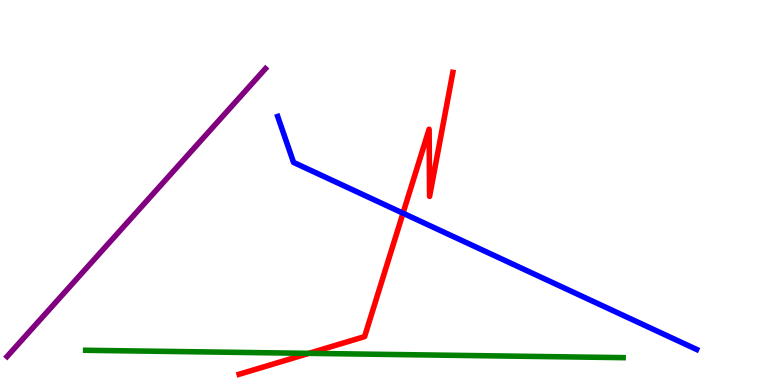[{'lines': ['blue', 'red'], 'intersections': [{'x': 5.2, 'y': 4.46}]}, {'lines': ['green', 'red'], 'intersections': [{'x': 3.99, 'y': 0.822}]}, {'lines': ['purple', 'red'], 'intersections': []}, {'lines': ['blue', 'green'], 'intersections': []}, {'lines': ['blue', 'purple'], 'intersections': []}, {'lines': ['green', 'purple'], 'intersections': []}]